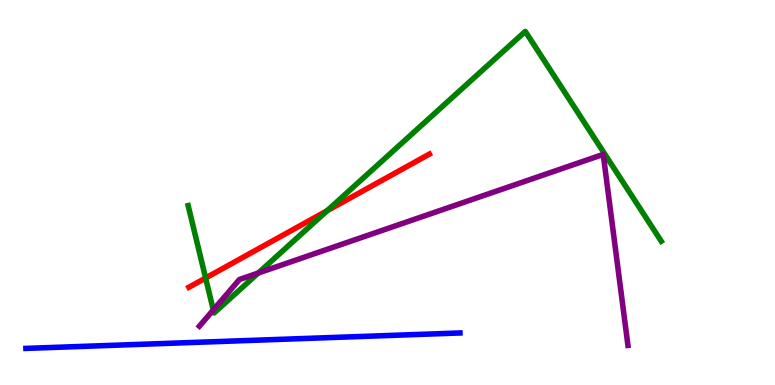[{'lines': ['blue', 'red'], 'intersections': []}, {'lines': ['green', 'red'], 'intersections': [{'x': 2.65, 'y': 2.78}, {'x': 4.22, 'y': 4.53}]}, {'lines': ['purple', 'red'], 'intersections': []}, {'lines': ['blue', 'green'], 'intersections': []}, {'lines': ['blue', 'purple'], 'intersections': []}, {'lines': ['green', 'purple'], 'intersections': [{'x': 2.75, 'y': 1.95}, {'x': 3.33, 'y': 2.91}]}]